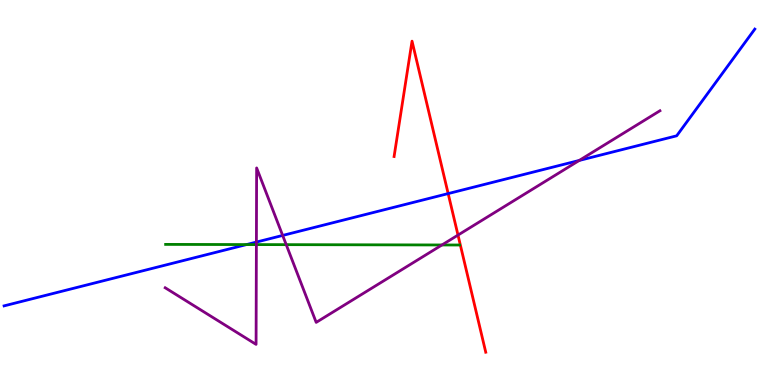[{'lines': ['blue', 'red'], 'intersections': [{'x': 5.78, 'y': 4.97}]}, {'lines': ['green', 'red'], 'intersections': []}, {'lines': ['purple', 'red'], 'intersections': [{'x': 5.91, 'y': 3.89}]}, {'lines': ['blue', 'green'], 'intersections': [{'x': 3.18, 'y': 3.65}]}, {'lines': ['blue', 'purple'], 'intersections': [{'x': 3.31, 'y': 3.71}, {'x': 3.65, 'y': 3.88}, {'x': 7.47, 'y': 5.83}]}, {'lines': ['green', 'purple'], 'intersections': [{'x': 3.31, 'y': 3.65}, {'x': 3.69, 'y': 3.65}, {'x': 5.7, 'y': 3.64}]}]